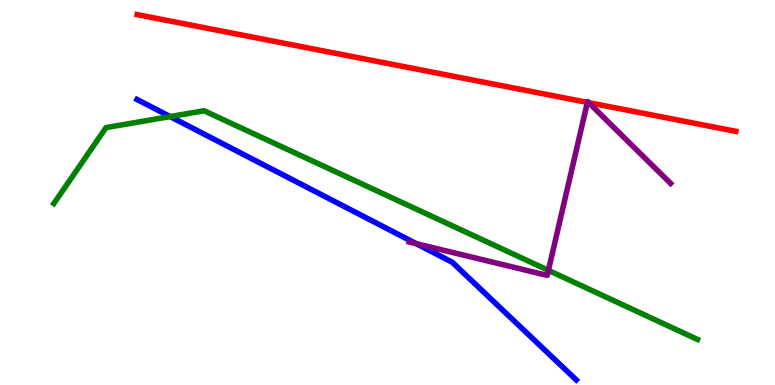[{'lines': ['blue', 'red'], 'intersections': []}, {'lines': ['green', 'red'], 'intersections': []}, {'lines': ['purple', 'red'], 'intersections': [{'x': 7.58, 'y': 7.34}, {'x': 7.6, 'y': 7.33}]}, {'lines': ['blue', 'green'], 'intersections': [{'x': 2.2, 'y': 6.97}]}, {'lines': ['blue', 'purple'], 'intersections': [{'x': 5.37, 'y': 3.67}]}, {'lines': ['green', 'purple'], 'intersections': [{'x': 7.08, 'y': 2.98}]}]